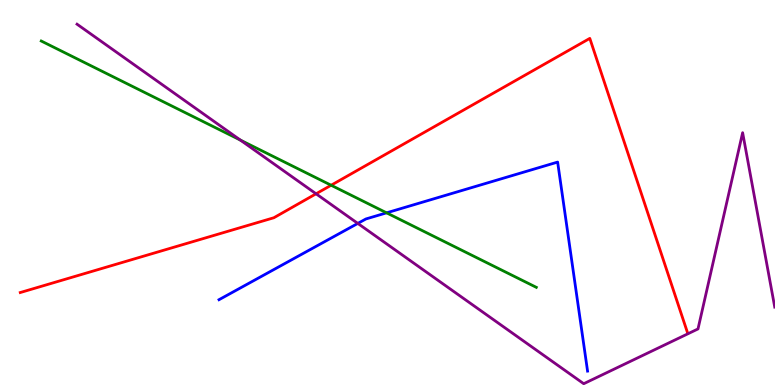[{'lines': ['blue', 'red'], 'intersections': []}, {'lines': ['green', 'red'], 'intersections': [{'x': 4.27, 'y': 5.19}]}, {'lines': ['purple', 'red'], 'intersections': [{'x': 4.08, 'y': 4.97}]}, {'lines': ['blue', 'green'], 'intersections': [{'x': 4.99, 'y': 4.47}]}, {'lines': ['blue', 'purple'], 'intersections': [{'x': 4.62, 'y': 4.2}]}, {'lines': ['green', 'purple'], 'intersections': [{'x': 3.1, 'y': 6.36}]}]